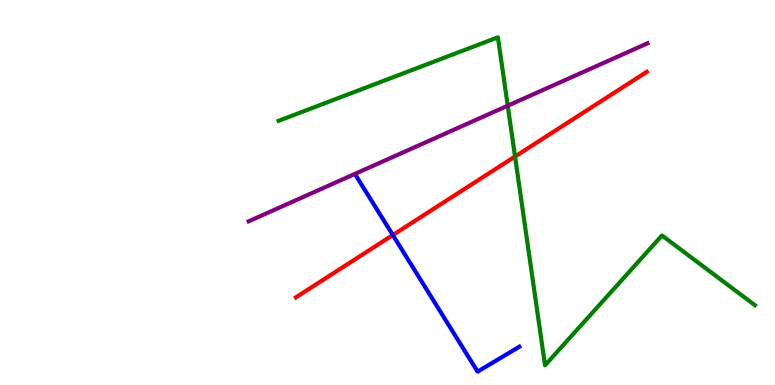[{'lines': ['blue', 'red'], 'intersections': [{'x': 5.07, 'y': 3.89}]}, {'lines': ['green', 'red'], 'intersections': [{'x': 6.65, 'y': 5.93}]}, {'lines': ['purple', 'red'], 'intersections': []}, {'lines': ['blue', 'green'], 'intersections': []}, {'lines': ['blue', 'purple'], 'intersections': []}, {'lines': ['green', 'purple'], 'intersections': [{'x': 6.55, 'y': 7.25}]}]